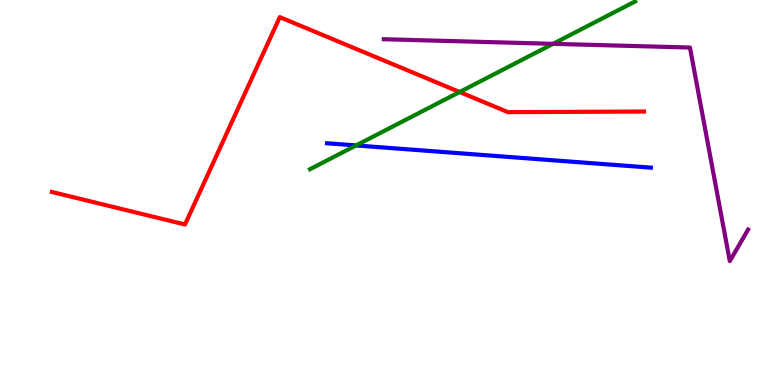[{'lines': ['blue', 'red'], 'intersections': []}, {'lines': ['green', 'red'], 'intersections': [{'x': 5.93, 'y': 7.61}]}, {'lines': ['purple', 'red'], 'intersections': []}, {'lines': ['blue', 'green'], 'intersections': [{'x': 4.59, 'y': 6.22}]}, {'lines': ['blue', 'purple'], 'intersections': []}, {'lines': ['green', 'purple'], 'intersections': [{'x': 7.14, 'y': 8.86}]}]